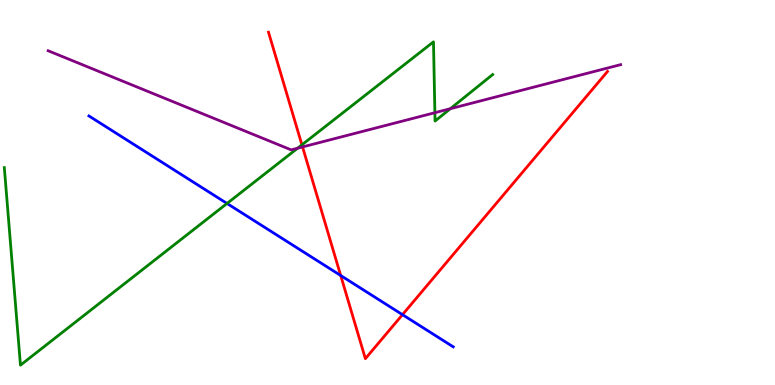[{'lines': ['blue', 'red'], 'intersections': [{'x': 4.4, 'y': 2.84}, {'x': 5.19, 'y': 1.83}]}, {'lines': ['green', 'red'], 'intersections': [{'x': 3.9, 'y': 6.24}]}, {'lines': ['purple', 'red'], 'intersections': [{'x': 3.9, 'y': 6.18}]}, {'lines': ['blue', 'green'], 'intersections': [{'x': 2.93, 'y': 4.72}]}, {'lines': ['blue', 'purple'], 'intersections': []}, {'lines': ['green', 'purple'], 'intersections': [{'x': 3.84, 'y': 6.15}, {'x': 5.61, 'y': 7.07}, {'x': 5.81, 'y': 7.18}]}]